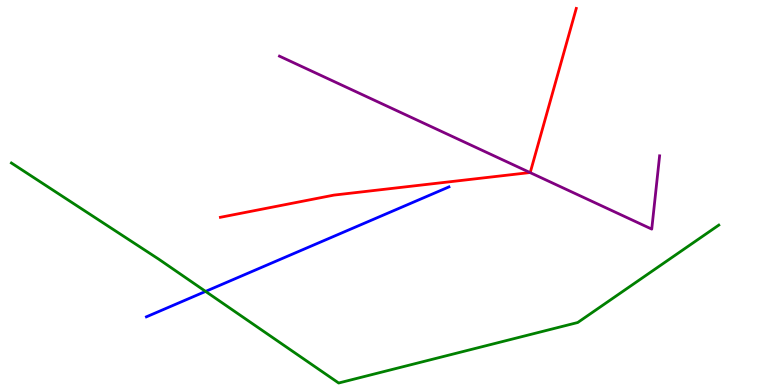[{'lines': ['blue', 'red'], 'intersections': []}, {'lines': ['green', 'red'], 'intersections': []}, {'lines': ['purple', 'red'], 'intersections': [{'x': 6.84, 'y': 5.52}]}, {'lines': ['blue', 'green'], 'intersections': [{'x': 2.65, 'y': 2.43}]}, {'lines': ['blue', 'purple'], 'intersections': []}, {'lines': ['green', 'purple'], 'intersections': []}]